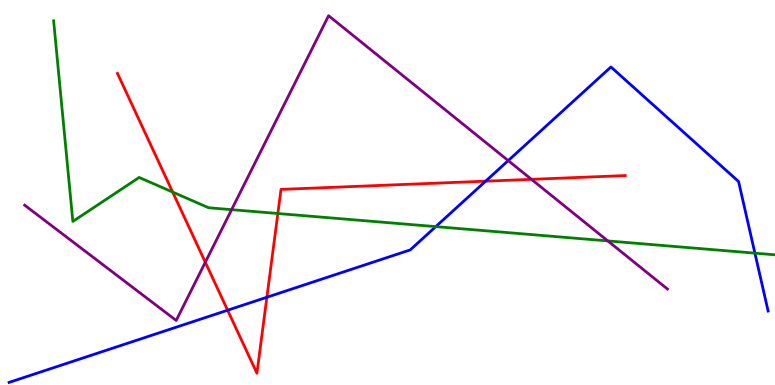[{'lines': ['blue', 'red'], 'intersections': [{'x': 2.94, 'y': 1.94}, {'x': 3.44, 'y': 2.28}, {'x': 6.27, 'y': 5.29}]}, {'lines': ['green', 'red'], 'intersections': [{'x': 2.23, 'y': 5.01}, {'x': 3.59, 'y': 4.45}]}, {'lines': ['purple', 'red'], 'intersections': [{'x': 2.65, 'y': 3.19}, {'x': 6.86, 'y': 5.34}]}, {'lines': ['blue', 'green'], 'intersections': [{'x': 5.62, 'y': 4.11}, {'x': 9.74, 'y': 3.42}]}, {'lines': ['blue', 'purple'], 'intersections': [{'x': 6.56, 'y': 5.83}]}, {'lines': ['green', 'purple'], 'intersections': [{'x': 2.99, 'y': 4.55}, {'x': 7.84, 'y': 3.74}]}]